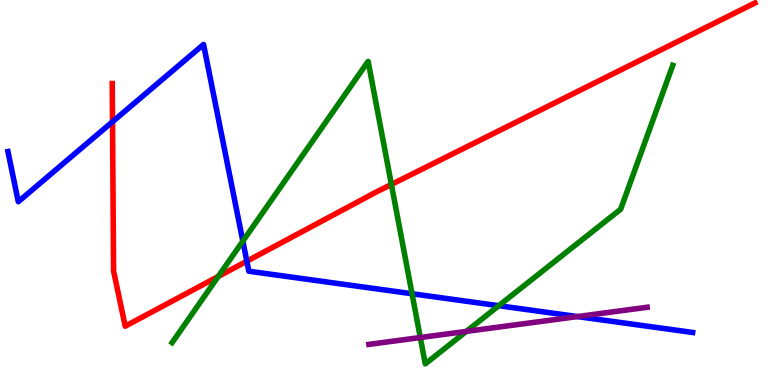[{'lines': ['blue', 'red'], 'intersections': [{'x': 1.45, 'y': 6.84}, {'x': 3.19, 'y': 3.22}]}, {'lines': ['green', 'red'], 'intersections': [{'x': 2.82, 'y': 2.82}, {'x': 5.05, 'y': 5.21}]}, {'lines': ['purple', 'red'], 'intersections': []}, {'lines': ['blue', 'green'], 'intersections': [{'x': 3.13, 'y': 3.74}, {'x': 5.32, 'y': 2.37}, {'x': 6.44, 'y': 2.06}]}, {'lines': ['blue', 'purple'], 'intersections': [{'x': 7.45, 'y': 1.78}]}, {'lines': ['green', 'purple'], 'intersections': [{'x': 5.42, 'y': 1.23}, {'x': 6.02, 'y': 1.39}]}]